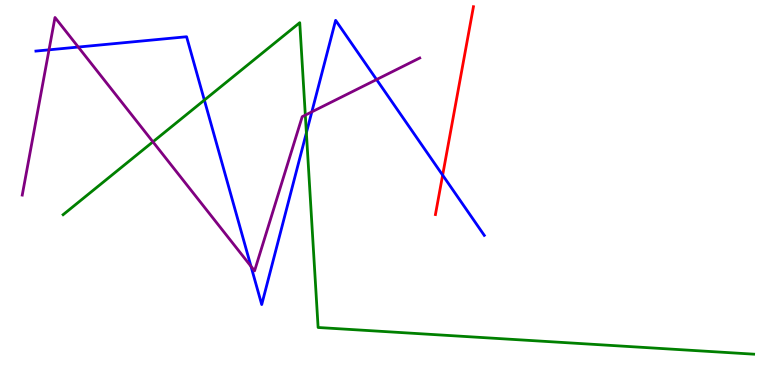[{'lines': ['blue', 'red'], 'intersections': [{'x': 5.71, 'y': 5.45}]}, {'lines': ['green', 'red'], 'intersections': []}, {'lines': ['purple', 'red'], 'intersections': []}, {'lines': ['blue', 'green'], 'intersections': [{'x': 2.64, 'y': 7.4}, {'x': 3.95, 'y': 6.55}]}, {'lines': ['blue', 'purple'], 'intersections': [{'x': 0.633, 'y': 8.71}, {'x': 1.01, 'y': 8.78}, {'x': 3.24, 'y': 3.08}, {'x': 4.02, 'y': 7.09}, {'x': 4.86, 'y': 7.93}]}, {'lines': ['green', 'purple'], 'intersections': [{'x': 1.97, 'y': 6.32}, {'x': 3.94, 'y': 7.01}]}]